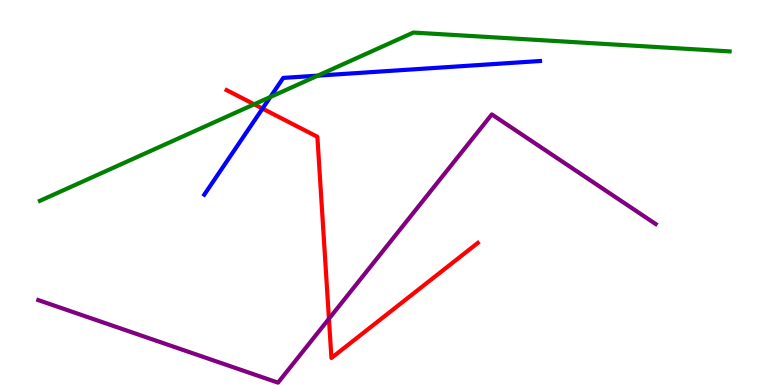[{'lines': ['blue', 'red'], 'intersections': [{'x': 3.39, 'y': 7.18}]}, {'lines': ['green', 'red'], 'intersections': [{'x': 3.28, 'y': 7.29}]}, {'lines': ['purple', 'red'], 'intersections': [{'x': 4.24, 'y': 1.72}]}, {'lines': ['blue', 'green'], 'intersections': [{'x': 3.49, 'y': 7.48}, {'x': 4.1, 'y': 8.04}]}, {'lines': ['blue', 'purple'], 'intersections': []}, {'lines': ['green', 'purple'], 'intersections': []}]